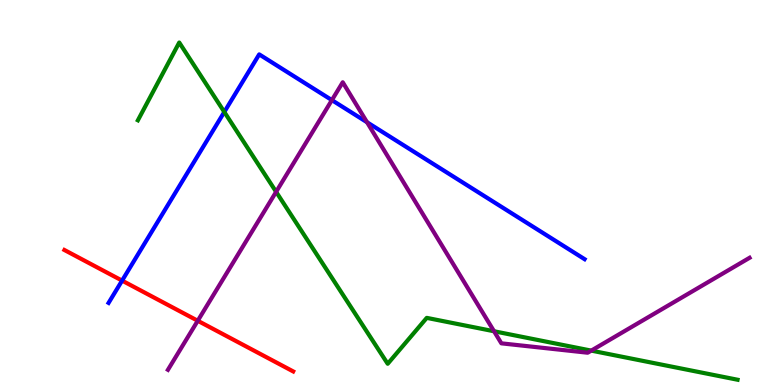[{'lines': ['blue', 'red'], 'intersections': [{'x': 1.58, 'y': 2.71}]}, {'lines': ['green', 'red'], 'intersections': []}, {'lines': ['purple', 'red'], 'intersections': [{'x': 2.55, 'y': 1.67}]}, {'lines': ['blue', 'green'], 'intersections': [{'x': 2.89, 'y': 7.09}]}, {'lines': ['blue', 'purple'], 'intersections': [{'x': 4.28, 'y': 7.4}, {'x': 4.74, 'y': 6.82}]}, {'lines': ['green', 'purple'], 'intersections': [{'x': 3.56, 'y': 5.02}, {'x': 6.37, 'y': 1.4}, {'x': 7.63, 'y': 0.893}]}]